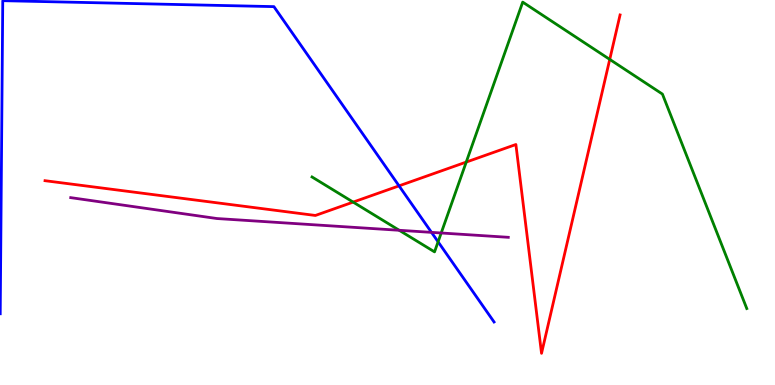[{'lines': ['blue', 'red'], 'intersections': [{'x': 5.15, 'y': 5.17}]}, {'lines': ['green', 'red'], 'intersections': [{'x': 4.56, 'y': 4.75}, {'x': 6.02, 'y': 5.79}, {'x': 7.87, 'y': 8.46}]}, {'lines': ['purple', 'red'], 'intersections': []}, {'lines': ['blue', 'green'], 'intersections': [{'x': 5.65, 'y': 3.72}]}, {'lines': ['blue', 'purple'], 'intersections': [{'x': 5.57, 'y': 3.96}]}, {'lines': ['green', 'purple'], 'intersections': [{'x': 5.15, 'y': 4.02}, {'x': 5.69, 'y': 3.95}]}]